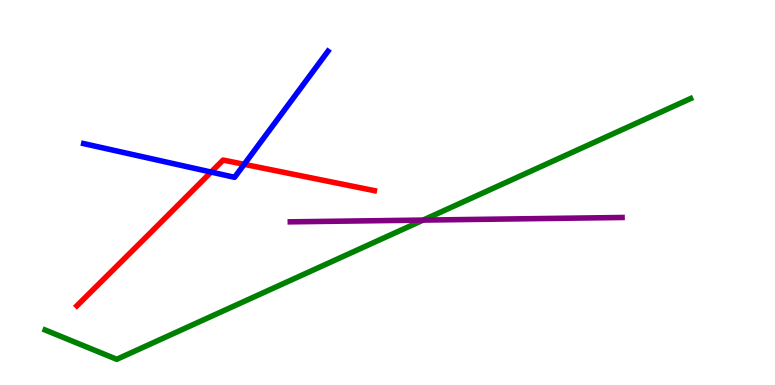[{'lines': ['blue', 'red'], 'intersections': [{'x': 2.72, 'y': 5.53}, {'x': 3.15, 'y': 5.73}]}, {'lines': ['green', 'red'], 'intersections': []}, {'lines': ['purple', 'red'], 'intersections': []}, {'lines': ['blue', 'green'], 'intersections': []}, {'lines': ['blue', 'purple'], 'intersections': []}, {'lines': ['green', 'purple'], 'intersections': [{'x': 5.46, 'y': 4.28}]}]